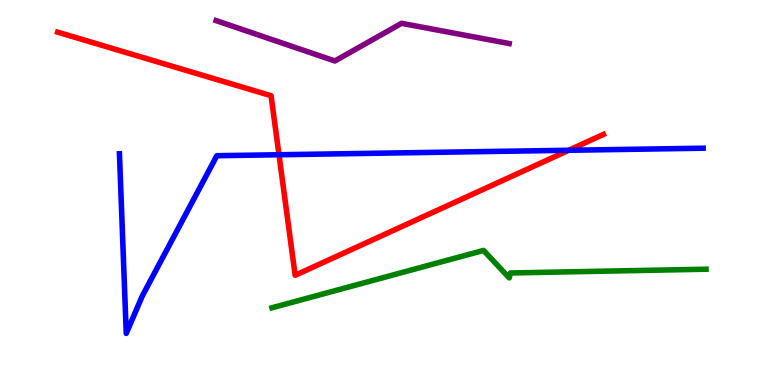[{'lines': ['blue', 'red'], 'intersections': [{'x': 3.6, 'y': 5.98}, {'x': 7.34, 'y': 6.1}]}, {'lines': ['green', 'red'], 'intersections': []}, {'lines': ['purple', 'red'], 'intersections': []}, {'lines': ['blue', 'green'], 'intersections': []}, {'lines': ['blue', 'purple'], 'intersections': []}, {'lines': ['green', 'purple'], 'intersections': []}]